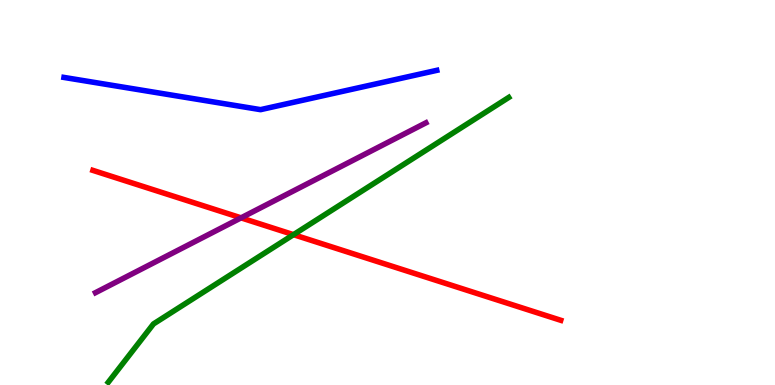[{'lines': ['blue', 'red'], 'intersections': []}, {'lines': ['green', 'red'], 'intersections': [{'x': 3.79, 'y': 3.91}]}, {'lines': ['purple', 'red'], 'intersections': [{'x': 3.11, 'y': 4.34}]}, {'lines': ['blue', 'green'], 'intersections': []}, {'lines': ['blue', 'purple'], 'intersections': []}, {'lines': ['green', 'purple'], 'intersections': []}]